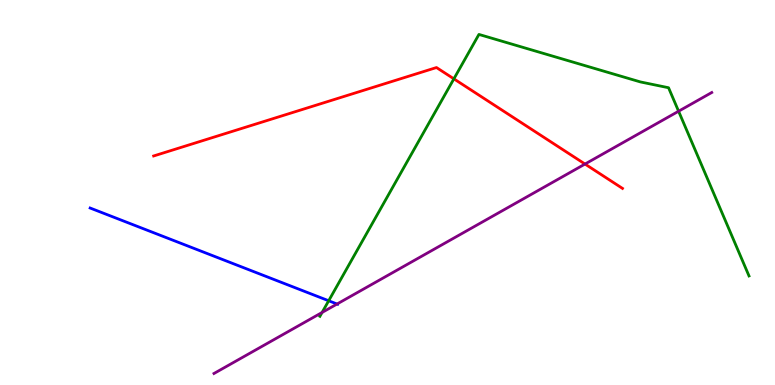[{'lines': ['blue', 'red'], 'intersections': []}, {'lines': ['green', 'red'], 'intersections': [{'x': 5.86, 'y': 7.95}]}, {'lines': ['purple', 'red'], 'intersections': [{'x': 7.55, 'y': 5.74}]}, {'lines': ['blue', 'green'], 'intersections': [{'x': 4.24, 'y': 2.19}]}, {'lines': ['blue', 'purple'], 'intersections': [{'x': 4.35, 'y': 2.1}]}, {'lines': ['green', 'purple'], 'intersections': [{'x': 4.16, 'y': 1.88}, {'x': 8.76, 'y': 7.11}]}]